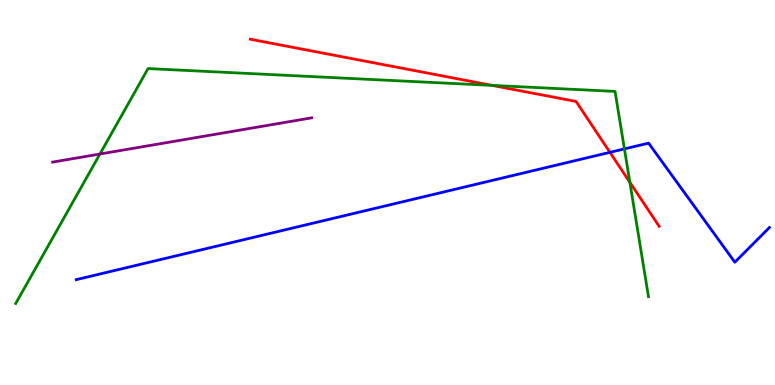[{'lines': ['blue', 'red'], 'intersections': [{'x': 7.87, 'y': 6.04}]}, {'lines': ['green', 'red'], 'intersections': [{'x': 6.35, 'y': 7.78}, {'x': 8.13, 'y': 5.27}]}, {'lines': ['purple', 'red'], 'intersections': []}, {'lines': ['blue', 'green'], 'intersections': [{'x': 8.06, 'y': 6.13}]}, {'lines': ['blue', 'purple'], 'intersections': []}, {'lines': ['green', 'purple'], 'intersections': [{'x': 1.29, 'y': 6.0}]}]